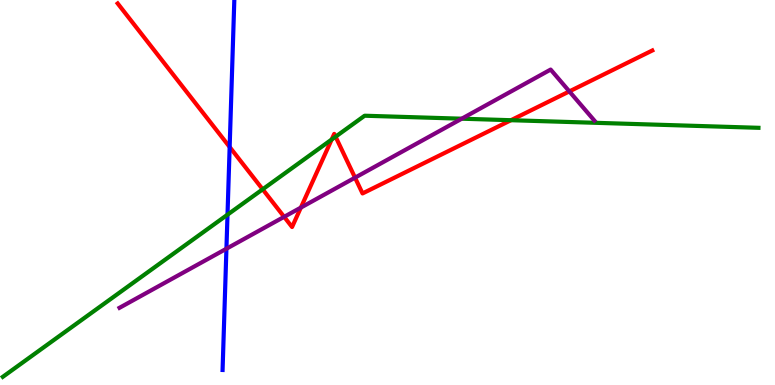[{'lines': ['blue', 'red'], 'intersections': [{'x': 2.96, 'y': 6.18}]}, {'lines': ['green', 'red'], 'intersections': [{'x': 3.39, 'y': 5.08}, {'x': 4.28, 'y': 6.38}, {'x': 4.33, 'y': 6.45}, {'x': 6.59, 'y': 6.88}]}, {'lines': ['purple', 'red'], 'intersections': [{'x': 3.67, 'y': 4.37}, {'x': 3.88, 'y': 4.61}, {'x': 4.58, 'y': 5.39}, {'x': 7.35, 'y': 7.63}]}, {'lines': ['blue', 'green'], 'intersections': [{'x': 2.94, 'y': 4.42}]}, {'lines': ['blue', 'purple'], 'intersections': [{'x': 2.92, 'y': 3.54}]}, {'lines': ['green', 'purple'], 'intersections': [{'x': 5.96, 'y': 6.92}]}]